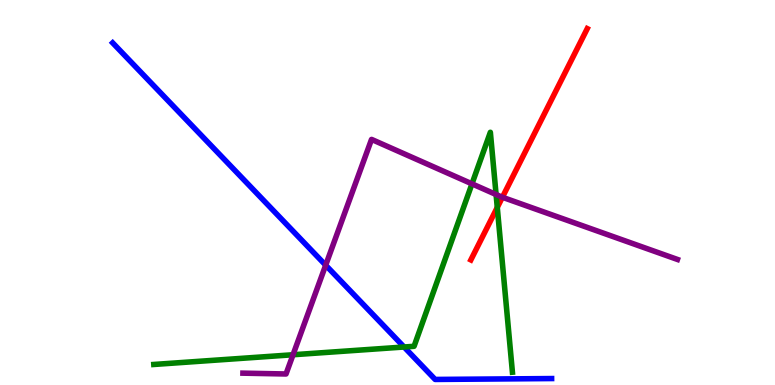[{'lines': ['blue', 'red'], 'intersections': []}, {'lines': ['green', 'red'], 'intersections': [{'x': 6.42, 'y': 4.61}]}, {'lines': ['purple', 'red'], 'intersections': [{'x': 6.48, 'y': 4.88}]}, {'lines': ['blue', 'green'], 'intersections': [{'x': 5.21, 'y': 0.987}]}, {'lines': ['blue', 'purple'], 'intersections': [{'x': 4.2, 'y': 3.11}]}, {'lines': ['green', 'purple'], 'intersections': [{'x': 3.78, 'y': 0.786}, {'x': 6.09, 'y': 5.22}, {'x': 6.4, 'y': 4.95}]}]